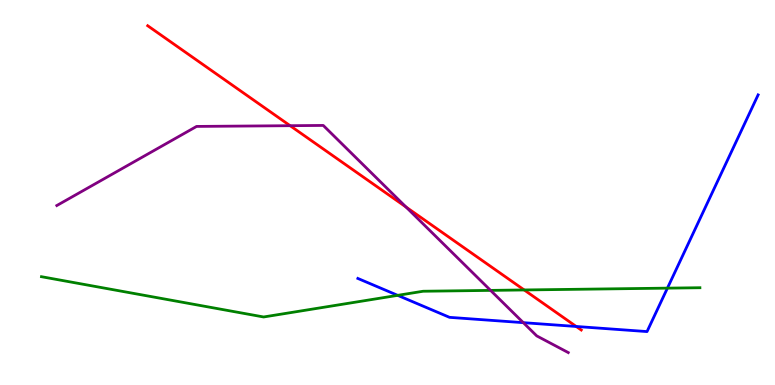[{'lines': ['blue', 'red'], 'intersections': [{'x': 7.44, 'y': 1.52}]}, {'lines': ['green', 'red'], 'intersections': [{'x': 6.76, 'y': 2.47}]}, {'lines': ['purple', 'red'], 'intersections': [{'x': 3.74, 'y': 6.74}, {'x': 5.24, 'y': 4.62}]}, {'lines': ['blue', 'green'], 'intersections': [{'x': 5.13, 'y': 2.33}, {'x': 8.61, 'y': 2.52}]}, {'lines': ['blue', 'purple'], 'intersections': [{'x': 6.75, 'y': 1.62}]}, {'lines': ['green', 'purple'], 'intersections': [{'x': 6.33, 'y': 2.46}]}]